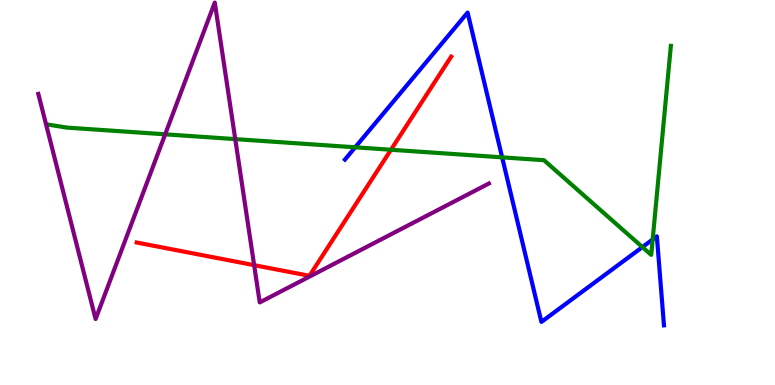[{'lines': ['blue', 'red'], 'intersections': []}, {'lines': ['green', 'red'], 'intersections': [{'x': 5.04, 'y': 6.11}]}, {'lines': ['purple', 'red'], 'intersections': [{'x': 3.28, 'y': 3.11}]}, {'lines': ['blue', 'green'], 'intersections': [{'x': 4.58, 'y': 6.17}, {'x': 6.48, 'y': 5.91}, {'x': 8.29, 'y': 3.58}, {'x': 8.42, 'y': 3.78}]}, {'lines': ['blue', 'purple'], 'intersections': []}, {'lines': ['green', 'purple'], 'intersections': [{'x': 2.13, 'y': 6.51}, {'x': 3.04, 'y': 6.39}]}]